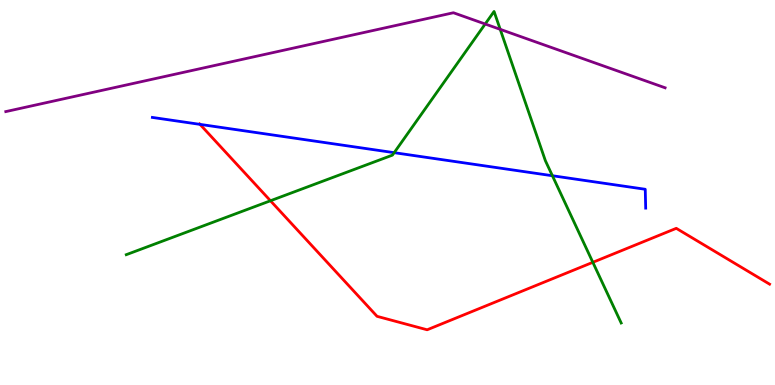[{'lines': ['blue', 'red'], 'intersections': [{'x': 2.58, 'y': 6.77}]}, {'lines': ['green', 'red'], 'intersections': [{'x': 3.49, 'y': 4.79}, {'x': 7.65, 'y': 3.19}]}, {'lines': ['purple', 'red'], 'intersections': []}, {'lines': ['blue', 'green'], 'intersections': [{'x': 5.09, 'y': 6.03}, {'x': 7.13, 'y': 5.44}]}, {'lines': ['blue', 'purple'], 'intersections': []}, {'lines': ['green', 'purple'], 'intersections': [{'x': 6.26, 'y': 9.38}, {'x': 6.45, 'y': 9.24}]}]